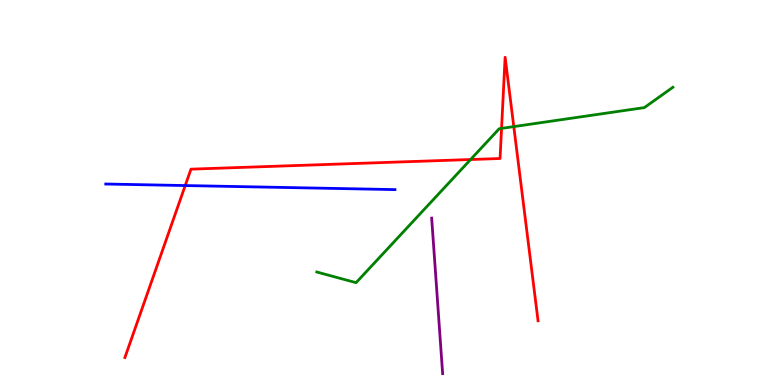[{'lines': ['blue', 'red'], 'intersections': [{'x': 2.39, 'y': 5.18}]}, {'lines': ['green', 'red'], 'intersections': [{'x': 6.07, 'y': 5.86}, {'x': 6.47, 'y': 6.67}, {'x': 6.63, 'y': 6.71}]}, {'lines': ['purple', 'red'], 'intersections': []}, {'lines': ['blue', 'green'], 'intersections': []}, {'lines': ['blue', 'purple'], 'intersections': []}, {'lines': ['green', 'purple'], 'intersections': []}]